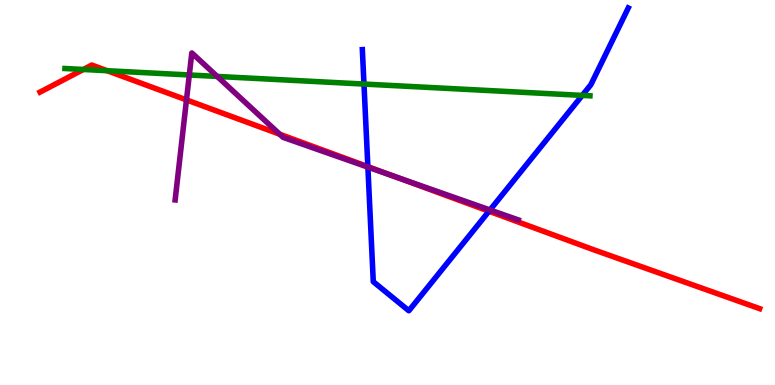[{'lines': ['blue', 'red'], 'intersections': [{'x': 4.75, 'y': 5.67}, {'x': 6.31, 'y': 4.51}]}, {'lines': ['green', 'red'], 'intersections': [{'x': 1.08, 'y': 8.2}, {'x': 1.38, 'y': 8.16}]}, {'lines': ['purple', 'red'], 'intersections': [{'x': 2.41, 'y': 7.41}, {'x': 3.61, 'y': 6.51}, {'x': 5.09, 'y': 5.42}]}, {'lines': ['blue', 'green'], 'intersections': [{'x': 4.7, 'y': 7.82}, {'x': 7.51, 'y': 7.52}]}, {'lines': ['blue', 'purple'], 'intersections': [{'x': 4.75, 'y': 5.66}, {'x': 6.32, 'y': 4.55}]}, {'lines': ['green', 'purple'], 'intersections': [{'x': 2.44, 'y': 8.05}, {'x': 2.8, 'y': 8.01}]}]